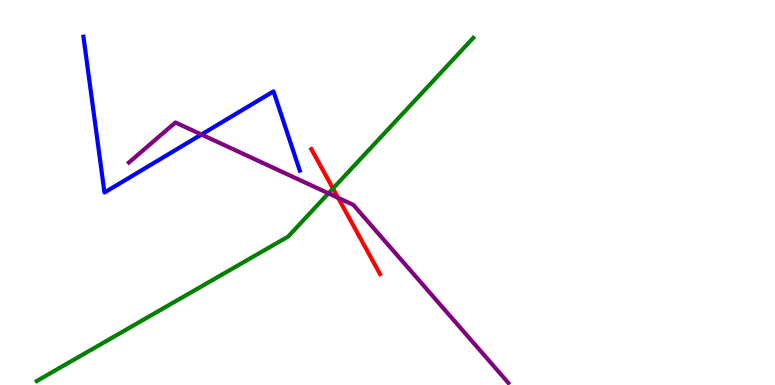[{'lines': ['blue', 'red'], 'intersections': []}, {'lines': ['green', 'red'], 'intersections': [{'x': 4.3, 'y': 5.1}]}, {'lines': ['purple', 'red'], 'intersections': [{'x': 4.36, 'y': 4.86}]}, {'lines': ['blue', 'green'], 'intersections': []}, {'lines': ['blue', 'purple'], 'intersections': [{'x': 2.6, 'y': 6.51}]}, {'lines': ['green', 'purple'], 'intersections': [{'x': 4.24, 'y': 4.98}]}]